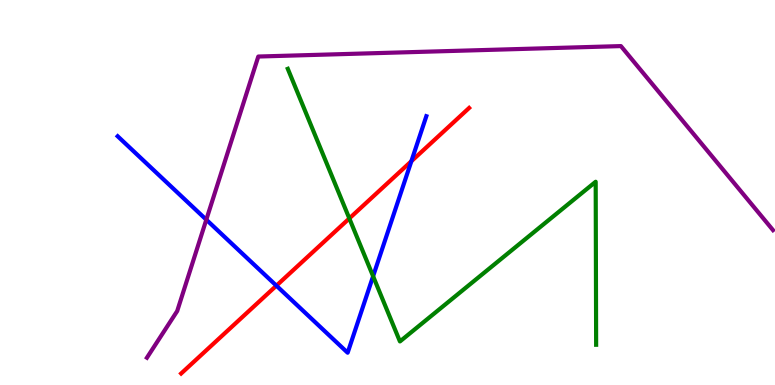[{'lines': ['blue', 'red'], 'intersections': [{'x': 3.57, 'y': 2.58}, {'x': 5.31, 'y': 5.81}]}, {'lines': ['green', 'red'], 'intersections': [{'x': 4.51, 'y': 4.33}]}, {'lines': ['purple', 'red'], 'intersections': []}, {'lines': ['blue', 'green'], 'intersections': [{'x': 4.81, 'y': 2.83}]}, {'lines': ['blue', 'purple'], 'intersections': [{'x': 2.66, 'y': 4.29}]}, {'lines': ['green', 'purple'], 'intersections': []}]